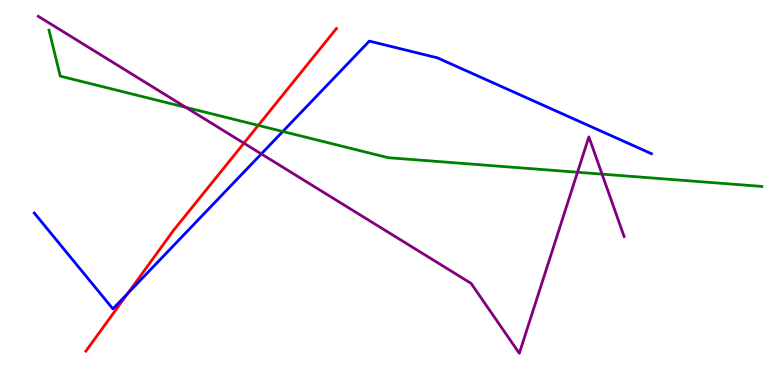[{'lines': ['blue', 'red'], 'intersections': [{'x': 1.65, 'y': 2.38}]}, {'lines': ['green', 'red'], 'intersections': [{'x': 3.33, 'y': 6.74}]}, {'lines': ['purple', 'red'], 'intersections': [{'x': 3.15, 'y': 6.28}]}, {'lines': ['blue', 'green'], 'intersections': [{'x': 3.65, 'y': 6.58}]}, {'lines': ['blue', 'purple'], 'intersections': [{'x': 3.37, 'y': 6.0}]}, {'lines': ['green', 'purple'], 'intersections': [{'x': 2.4, 'y': 7.21}, {'x': 7.45, 'y': 5.53}, {'x': 7.77, 'y': 5.48}]}]